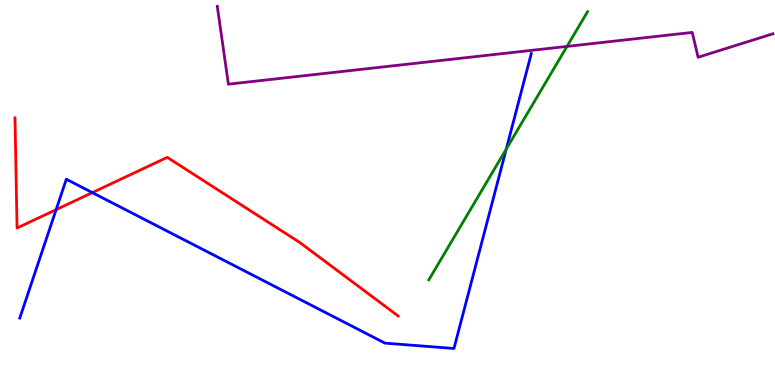[{'lines': ['blue', 'red'], 'intersections': [{'x': 0.724, 'y': 4.55}, {'x': 1.19, 'y': 5.0}]}, {'lines': ['green', 'red'], 'intersections': []}, {'lines': ['purple', 'red'], 'intersections': []}, {'lines': ['blue', 'green'], 'intersections': [{'x': 6.53, 'y': 6.13}]}, {'lines': ['blue', 'purple'], 'intersections': []}, {'lines': ['green', 'purple'], 'intersections': [{'x': 7.32, 'y': 8.79}]}]